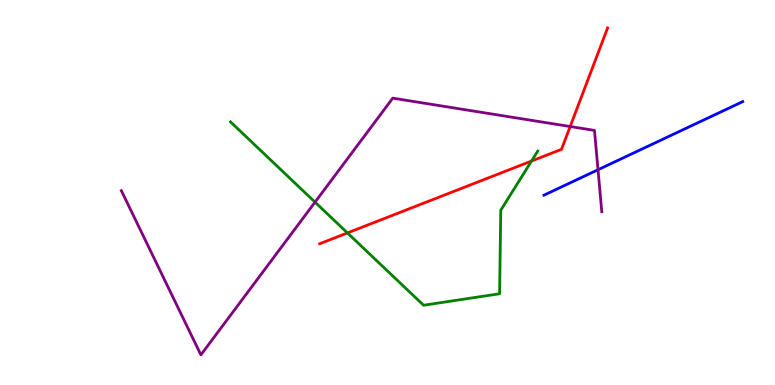[{'lines': ['blue', 'red'], 'intersections': []}, {'lines': ['green', 'red'], 'intersections': [{'x': 4.48, 'y': 3.95}, {'x': 6.86, 'y': 5.82}]}, {'lines': ['purple', 'red'], 'intersections': [{'x': 7.36, 'y': 6.71}]}, {'lines': ['blue', 'green'], 'intersections': []}, {'lines': ['blue', 'purple'], 'intersections': [{'x': 7.72, 'y': 5.59}]}, {'lines': ['green', 'purple'], 'intersections': [{'x': 4.06, 'y': 4.75}]}]